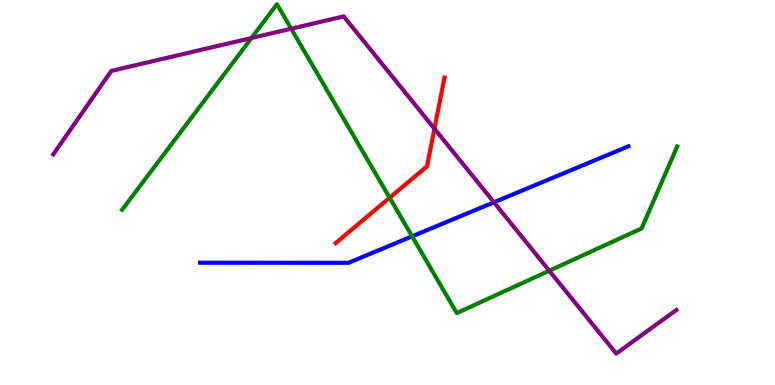[{'lines': ['blue', 'red'], 'intersections': []}, {'lines': ['green', 'red'], 'intersections': [{'x': 5.03, 'y': 4.86}]}, {'lines': ['purple', 'red'], 'intersections': [{'x': 5.61, 'y': 6.66}]}, {'lines': ['blue', 'green'], 'intersections': [{'x': 5.32, 'y': 3.86}]}, {'lines': ['blue', 'purple'], 'intersections': [{'x': 6.37, 'y': 4.75}]}, {'lines': ['green', 'purple'], 'intersections': [{'x': 3.24, 'y': 9.01}, {'x': 3.76, 'y': 9.25}, {'x': 7.09, 'y': 2.97}]}]